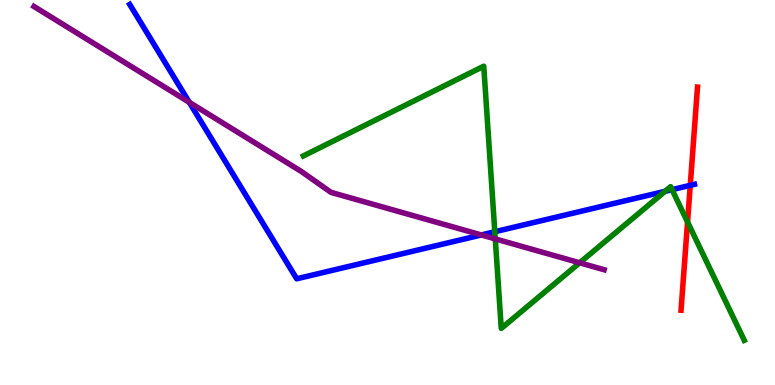[{'lines': ['blue', 'red'], 'intersections': [{'x': 8.91, 'y': 5.19}]}, {'lines': ['green', 'red'], 'intersections': [{'x': 8.87, 'y': 4.23}]}, {'lines': ['purple', 'red'], 'intersections': []}, {'lines': ['blue', 'green'], 'intersections': [{'x': 6.38, 'y': 3.98}, {'x': 8.58, 'y': 5.03}, {'x': 8.67, 'y': 5.07}]}, {'lines': ['blue', 'purple'], 'intersections': [{'x': 2.44, 'y': 7.34}, {'x': 6.21, 'y': 3.9}]}, {'lines': ['green', 'purple'], 'intersections': [{'x': 6.39, 'y': 3.79}, {'x': 7.48, 'y': 3.17}]}]